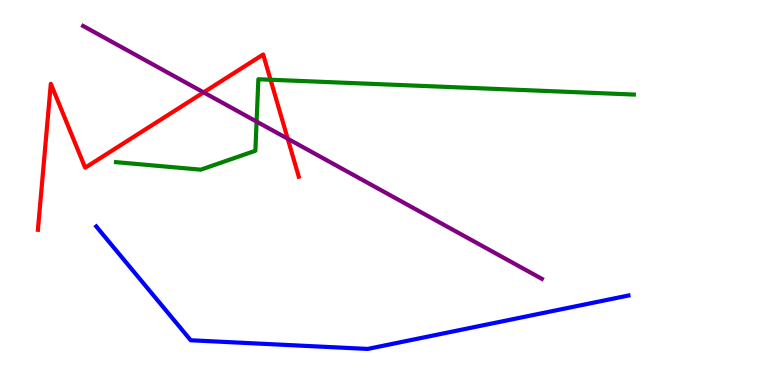[{'lines': ['blue', 'red'], 'intersections': []}, {'lines': ['green', 'red'], 'intersections': [{'x': 3.49, 'y': 7.93}]}, {'lines': ['purple', 'red'], 'intersections': [{'x': 2.63, 'y': 7.6}, {'x': 3.71, 'y': 6.4}]}, {'lines': ['blue', 'green'], 'intersections': []}, {'lines': ['blue', 'purple'], 'intersections': []}, {'lines': ['green', 'purple'], 'intersections': [{'x': 3.31, 'y': 6.84}]}]